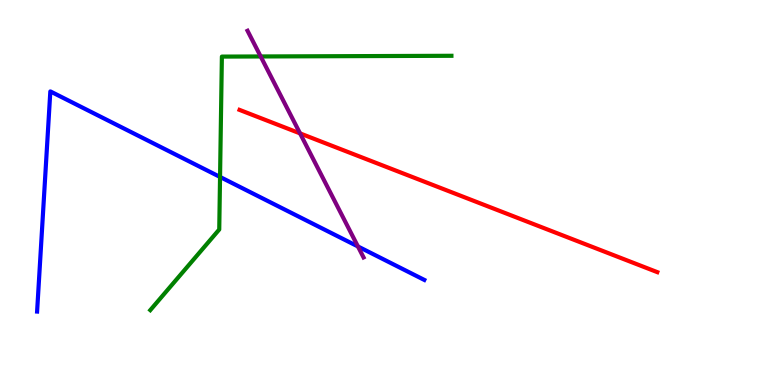[{'lines': ['blue', 'red'], 'intersections': []}, {'lines': ['green', 'red'], 'intersections': []}, {'lines': ['purple', 'red'], 'intersections': [{'x': 3.87, 'y': 6.54}]}, {'lines': ['blue', 'green'], 'intersections': [{'x': 2.84, 'y': 5.4}]}, {'lines': ['blue', 'purple'], 'intersections': [{'x': 4.62, 'y': 3.6}]}, {'lines': ['green', 'purple'], 'intersections': [{'x': 3.36, 'y': 8.53}]}]